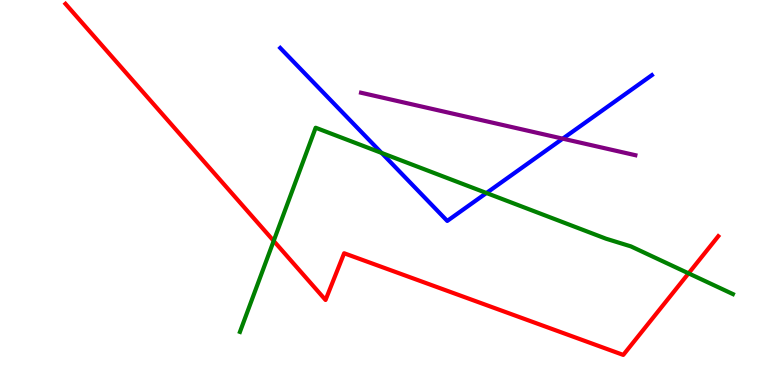[{'lines': ['blue', 'red'], 'intersections': []}, {'lines': ['green', 'red'], 'intersections': [{'x': 3.53, 'y': 3.74}, {'x': 8.88, 'y': 2.9}]}, {'lines': ['purple', 'red'], 'intersections': []}, {'lines': ['blue', 'green'], 'intersections': [{'x': 4.92, 'y': 6.03}, {'x': 6.28, 'y': 4.99}]}, {'lines': ['blue', 'purple'], 'intersections': [{'x': 7.26, 'y': 6.4}]}, {'lines': ['green', 'purple'], 'intersections': []}]